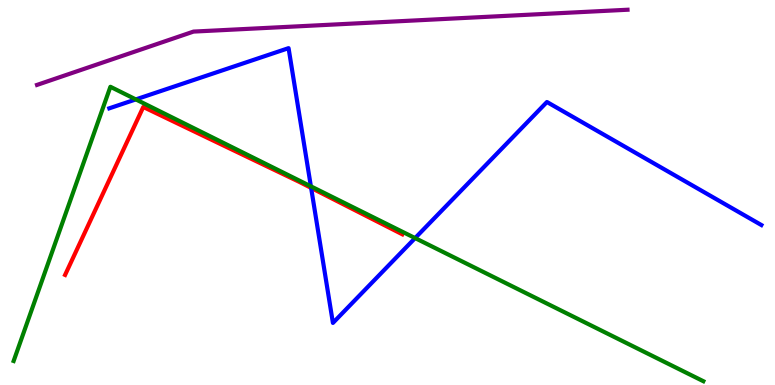[{'lines': ['blue', 'red'], 'intersections': [{'x': 4.01, 'y': 5.12}]}, {'lines': ['green', 'red'], 'intersections': []}, {'lines': ['purple', 'red'], 'intersections': []}, {'lines': ['blue', 'green'], 'intersections': [{'x': 1.75, 'y': 7.42}, {'x': 4.01, 'y': 5.16}, {'x': 5.36, 'y': 3.82}]}, {'lines': ['blue', 'purple'], 'intersections': []}, {'lines': ['green', 'purple'], 'intersections': []}]